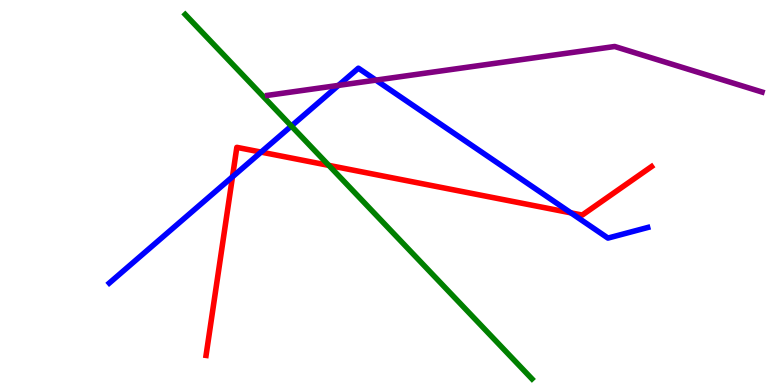[{'lines': ['blue', 'red'], 'intersections': [{'x': 3.0, 'y': 5.41}, {'x': 3.37, 'y': 6.05}, {'x': 7.37, 'y': 4.47}]}, {'lines': ['green', 'red'], 'intersections': [{'x': 4.24, 'y': 5.7}]}, {'lines': ['purple', 'red'], 'intersections': []}, {'lines': ['blue', 'green'], 'intersections': [{'x': 3.76, 'y': 6.73}]}, {'lines': ['blue', 'purple'], 'intersections': [{'x': 4.37, 'y': 7.78}, {'x': 4.85, 'y': 7.92}]}, {'lines': ['green', 'purple'], 'intersections': []}]